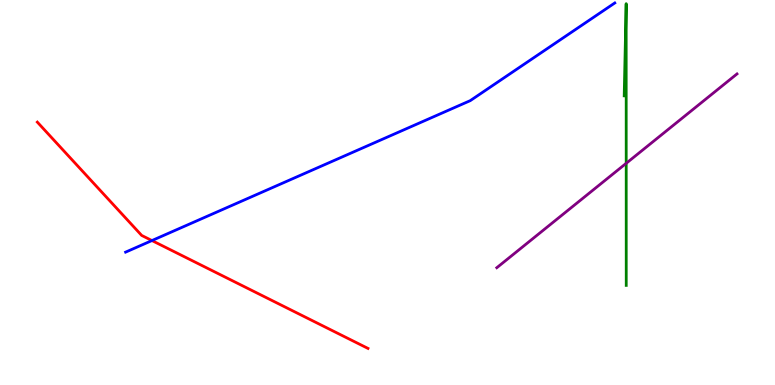[{'lines': ['blue', 'red'], 'intersections': [{'x': 1.96, 'y': 3.75}]}, {'lines': ['green', 'red'], 'intersections': []}, {'lines': ['purple', 'red'], 'intersections': []}, {'lines': ['blue', 'green'], 'intersections': []}, {'lines': ['blue', 'purple'], 'intersections': []}, {'lines': ['green', 'purple'], 'intersections': [{'x': 8.08, 'y': 5.76}]}]